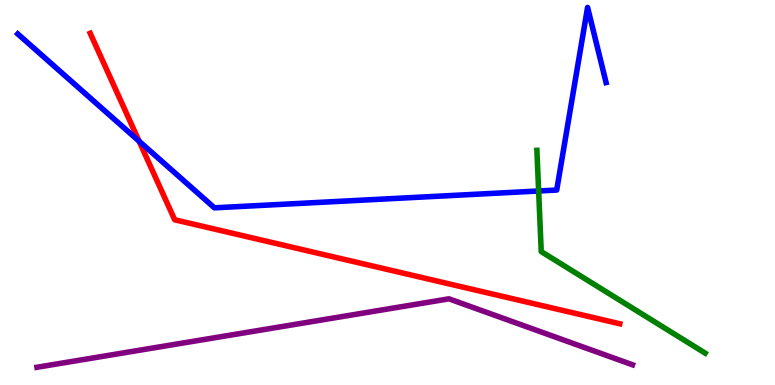[{'lines': ['blue', 'red'], 'intersections': [{'x': 1.79, 'y': 6.33}]}, {'lines': ['green', 'red'], 'intersections': []}, {'lines': ['purple', 'red'], 'intersections': []}, {'lines': ['blue', 'green'], 'intersections': [{'x': 6.95, 'y': 5.04}]}, {'lines': ['blue', 'purple'], 'intersections': []}, {'lines': ['green', 'purple'], 'intersections': []}]